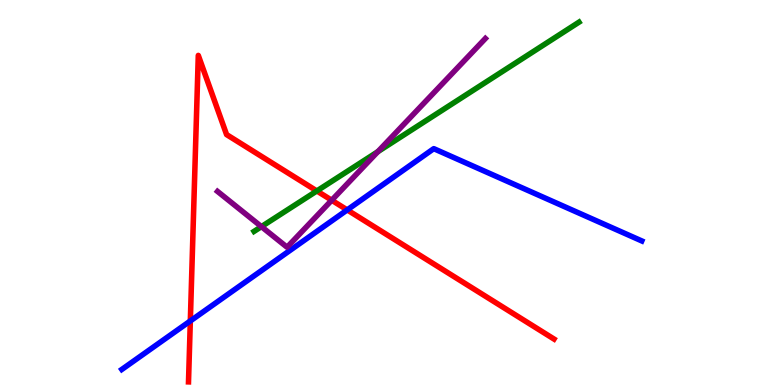[{'lines': ['blue', 'red'], 'intersections': [{'x': 2.46, 'y': 1.66}, {'x': 4.48, 'y': 4.55}]}, {'lines': ['green', 'red'], 'intersections': [{'x': 4.09, 'y': 5.04}]}, {'lines': ['purple', 'red'], 'intersections': [{'x': 4.28, 'y': 4.8}]}, {'lines': ['blue', 'green'], 'intersections': []}, {'lines': ['blue', 'purple'], 'intersections': []}, {'lines': ['green', 'purple'], 'intersections': [{'x': 3.37, 'y': 4.11}, {'x': 4.88, 'y': 6.06}]}]